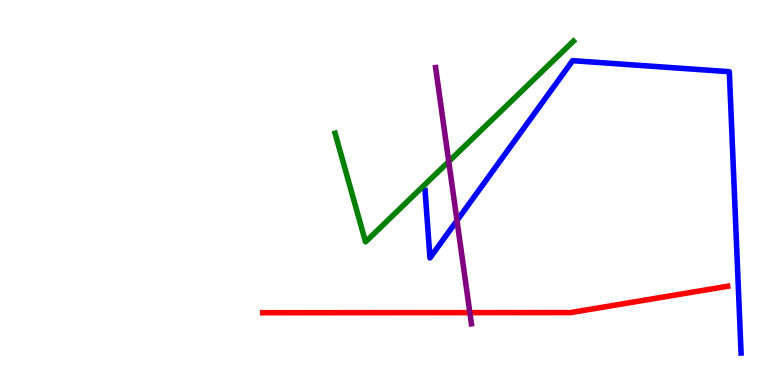[{'lines': ['blue', 'red'], 'intersections': []}, {'lines': ['green', 'red'], 'intersections': []}, {'lines': ['purple', 'red'], 'intersections': [{'x': 6.06, 'y': 1.88}]}, {'lines': ['blue', 'green'], 'intersections': []}, {'lines': ['blue', 'purple'], 'intersections': [{'x': 5.9, 'y': 4.27}]}, {'lines': ['green', 'purple'], 'intersections': [{'x': 5.79, 'y': 5.8}]}]